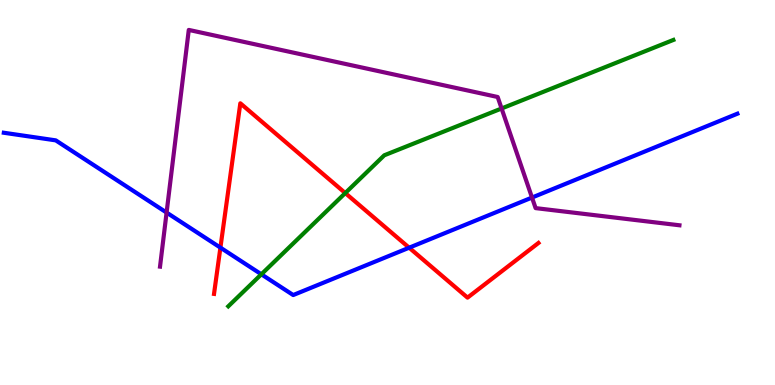[{'lines': ['blue', 'red'], 'intersections': [{'x': 2.84, 'y': 3.57}, {'x': 5.28, 'y': 3.57}]}, {'lines': ['green', 'red'], 'intersections': [{'x': 4.46, 'y': 4.99}]}, {'lines': ['purple', 'red'], 'intersections': []}, {'lines': ['blue', 'green'], 'intersections': [{'x': 3.37, 'y': 2.88}]}, {'lines': ['blue', 'purple'], 'intersections': [{'x': 2.15, 'y': 4.48}, {'x': 6.86, 'y': 4.87}]}, {'lines': ['green', 'purple'], 'intersections': [{'x': 6.47, 'y': 7.18}]}]